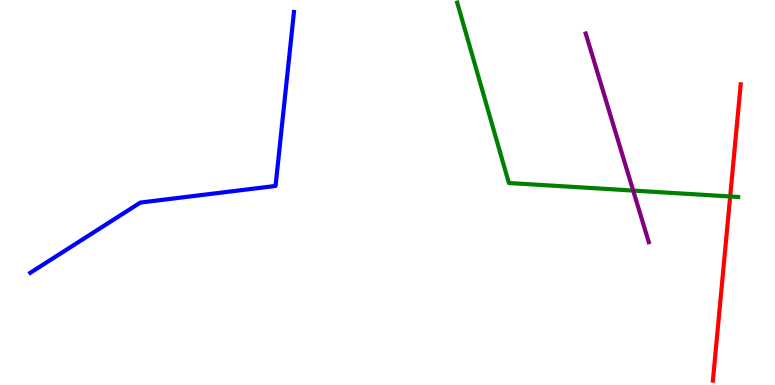[{'lines': ['blue', 'red'], 'intersections': []}, {'lines': ['green', 'red'], 'intersections': [{'x': 9.42, 'y': 4.9}]}, {'lines': ['purple', 'red'], 'intersections': []}, {'lines': ['blue', 'green'], 'intersections': []}, {'lines': ['blue', 'purple'], 'intersections': []}, {'lines': ['green', 'purple'], 'intersections': [{'x': 8.17, 'y': 5.05}]}]